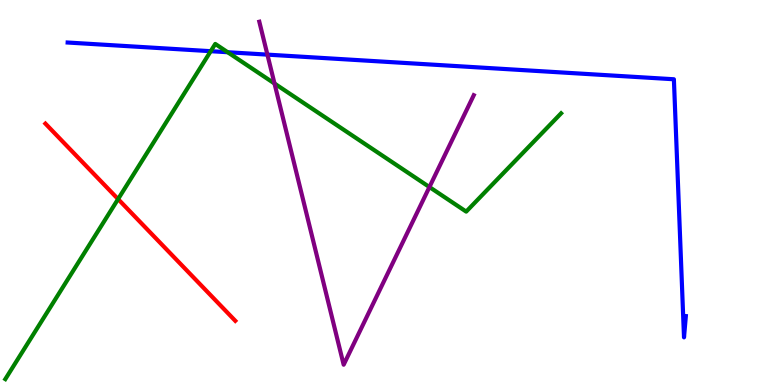[{'lines': ['blue', 'red'], 'intersections': []}, {'lines': ['green', 'red'], 'intersections': [{'x': 1.52, 'y': 4.83}]}, {'lines': ['purple', 'red'], 'intersections': []}, {'lines': ['blue', 'green'], 'intersections': [{'x': 2.72, 'y': 8.67}, {'x': 2.94, 'y': 8.64}]}, {'lines': ['blue', 'purple'], 'intersections': [{'x': 3.45, 'y': 8.58}]}, {'lines': ['green', 'purple'], 'intersections': [{'x': 3.54, 'y': 7.83}, {'x': 5.54, 'y': 5.14}]}]